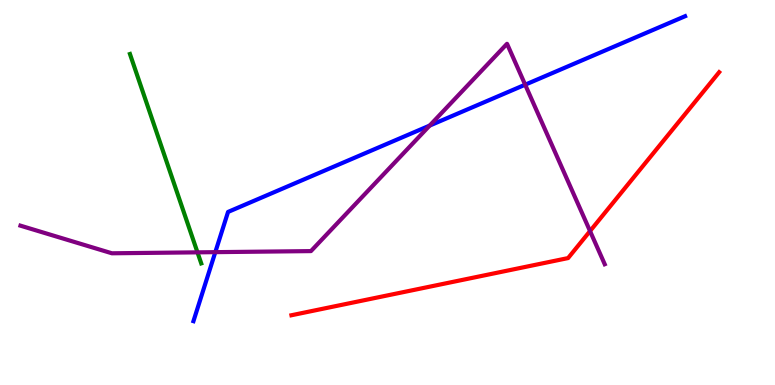[{'lines': ['blue', 'red'], 'intersections': []}, {'lines': ['green', 'red'], 'intersections': []}, {'lines': ['purple', 'red'], 'intersections': [{'x': 7.61, 'y': 4.0}]}, {'lines': ['blue', 'green'], 'intersections': []}, {'lines': ['blue', 'purple'], 'intersections': [{'x': 2.78, 'y': 3.45}, {'x': 5.54, 'y': 6.74}, {'x': 6.78, 'y': 7.8}]}, {'lines': ['green', 'purple'], 'intersections': [{'x': 2.55, 'y': 3.45}]}]